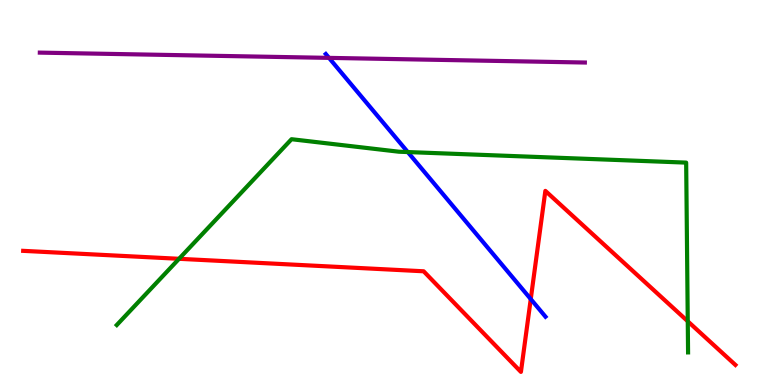[{'lines': ['blue', 'red'], 'intersections': [{'x': 6.85, 'y': 2.23}]}, {'lines': ['green', 'red'], 'intersections': [{'x': 2.31, 'y': 3.28}, {'x': 8.87, 'y': 1.65}]}, {'lines': ['purple', 'red'], 'intersections': []}, {'lines': ['blue', 'green'], 'intersections': [{'x': 5.26, 'y': 6.05}]}, {'lines': ['blue', 'purple'], 'intersections': [{'x': 4.25, 'y': 8.5}]}, {'lines': ['green', 'purple'], 'intersections': []}]